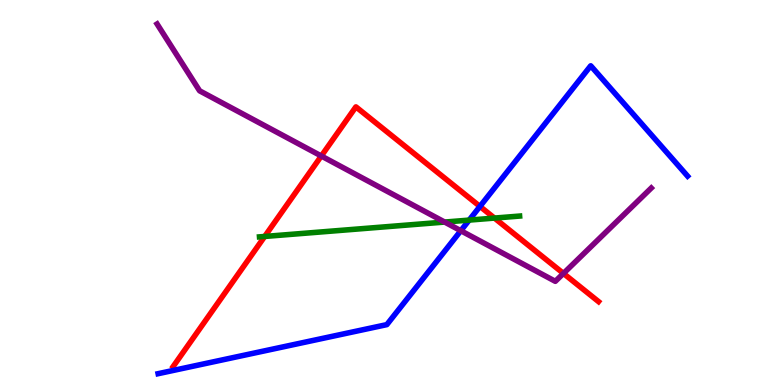[{'lines': ['blue', 'red'], 'intersections': [{'x': 6.19, 'y': 4.64}]}, {'lines': ['green', 'red'], 'intersections': [{'x': 3.42, 'y': 3.86}, {'x': 6.38, 'y': 4.34}]}, {'lines': ['purple', 'red'], 'intersections': [{'x': 4.15, 'y': 5.95}, {'x': 7.27, 'y': 2.9}]}, {'lines': ['blue', 'green'], 'intersections': [{'x': 6.05, 'y': 4.28}]}, {'lines': ['blue', 'purple'], 'intersections': [{'x': 5.95, 'y': 4.01}]}, {'lines': ['green', 'purple'], 'intersections': [{'x': 5.74, 'y': 4.23}]}]